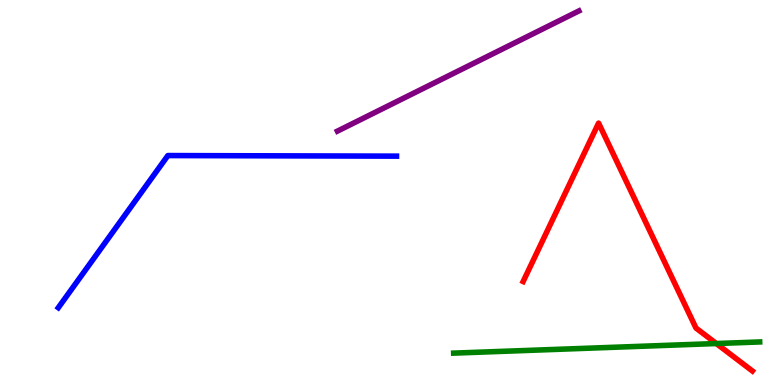[{'lines': ['blue', 'red'], 'intersections': []}, {'lines': ['green', 'red'], 'intersections': [{'x': 9.24, 'y': 1.08}]}, {'lines': ['purple', 'red'], 'intersections': []}, {'lines': ['blue', 'green'], 'intersections': []}, {'lines': ['blue', 'purple'], 'intersections': []}, {'lines': ['green', 'purple'], 'intersections': []}]